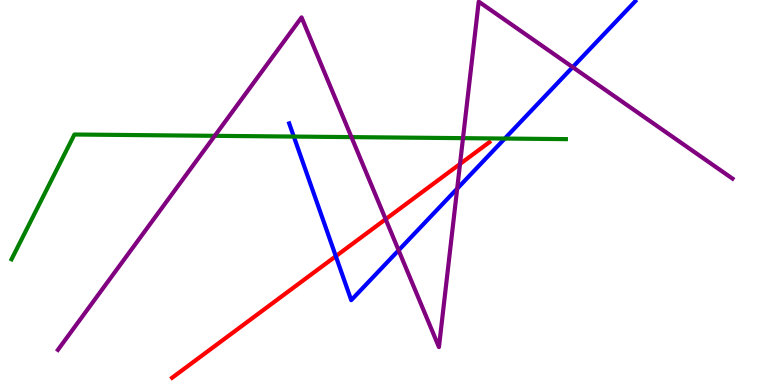[{'lines': ['blue', 'red'], 'intersections': [{'x': 4.33, 'y': 3.35}]}, {'lines': ['green', 'red'], 'intersections': []}, {'lines': ['purple', 'red'], 'intersections': [{'x': 4.98, 'y': 4.31}, {'x': 5.94, 'y': 5.74}]}, {'lines': ['blue', 'green'], 'intersections': [{'x': 3.79, 'y': 6.45}, {'x': 6.51, 'y': 6.4}]}, {'lines': ['blue', 'purple'], 'intersections': [{'x': 5.14, 'y': 3.5}, {'x': 5.9, 'y': 5.1}, {'x': 7.39, 'y': 8.26}]}, {'lines': ['green', 'purple'], 'intersections': [{'x': 2.77, 'y': 6.47}, {'x': 4.53, 'y': 6.44}, {'x': 5.97, 'y': 6.41}]}]